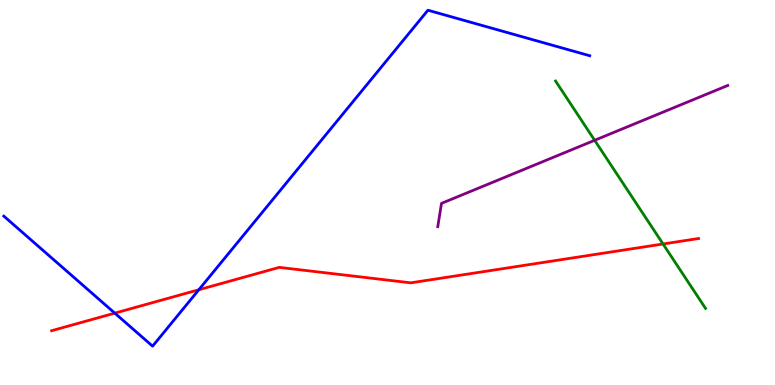[{'lines': ['blue', 'red'], 'intersections': [{'x': 1.48, 'y': 1.87}, {'x': 2.57, 'y': 2.47}]}, {'lines': ['green', 'red'], 'intersections': [{'x': 8.56, 'y': 3.66}]}, {'lines': ['purple', 'red'], 'intersections': []}, {'lines': ['blue', 'green'], 'intersections': []}, {'lines': ['blue', 'purple'], 'intersections': []}, {'lines': ['green', 'purple'], 'intersections': [{'x': 7.67, 'y': 6.36}]}]